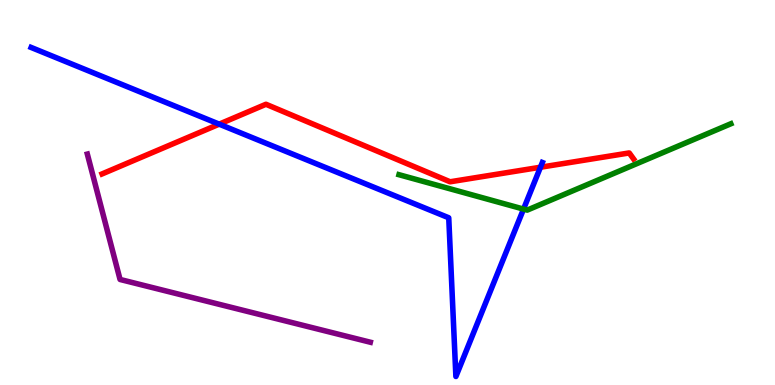[{'lines': ['blue', 'red'], 'intersections': [{'x': 2.83, 'y': 6.78}, {'x': 6.97, 'y': 5.66}]}, {'lines': ['green', 'red'], 'intersections': []}, {'lines': ['purple', 'red'], 'intersections': []}, {'lines': ['blue', 'green'], 'intersections': [{'x': 6.76, 'y': 4.57}]}, {'lines': ['blue', 'purple'], 'intersections': []}, {'lines': ['green', 'purple'], 'intersections': []}]